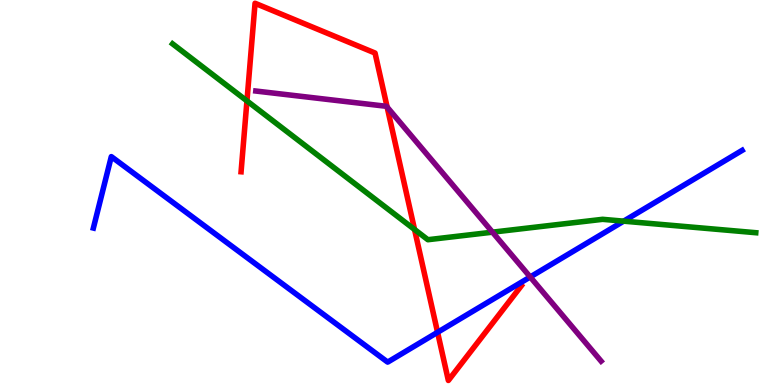[{'lines': ['blue', 'red'], 'intersections': [{'x': 5.65, 'y': 1.37}]}, {'lines': ['green', 'red'], 'intersections': [{'x': 3.19, 'y': 7.38}, {'x': 5.35, 'y': 4.04}]}, {'lines': ['purple', 'red'], 'intersections': [{'x': 5.0, 'y': 7.22}]}, {'lines': ['blue', 'green'], 'intersections': [{'x': 8.05, 'y': 4.26}]}, {'lines': ['blue', 'purple'], 'intersections': [{'x': 6.84, 'y': 2.81}]}, {'lines': ['green', 'purple'], 'intersections': [{'x': 6.35, 'y': 3.97}]}]